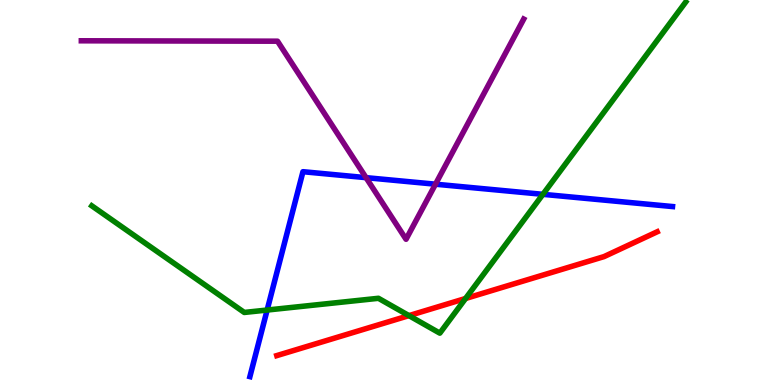[{'lines': ['blue', 'red'], 'intersections': []}, {'lines': ['green', 'red'], 'intersections': [{'x': 5.28, 'y': 1.8}, {'x': 6.01, 'y': 2.25}]}, {'lines': ['purple', 'red'], 'intersections': []}, {'lines': ['blue', 'green'], 'intersections': [{'x': 3.45, 'y': 1.95}, {'x': 7.01, 'y': 4.95}]}, {'lines': ['blue', 'purple'], 'intersections': [{'x': 4.72, 'y': 5.39}, {'x': 5.62, 'y': 5.22}]}, {'lines': ['green', 'purple'], 'intersections': []}]